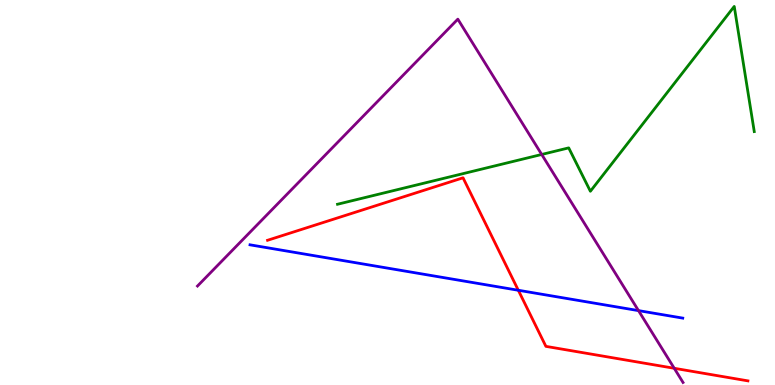[{'lines': ['blue', 'red'], 'intersections': [{'x': 6.69, 'y': 2.46}]}, {'lines': ['green', 'red'], 'intersections': []}, {'lines': ['purple', 'red'], 'intersections': [{'x': 8.7, 'y': 0.434}]}, {'lines': ['blue', 'green'], 'intersections': []}, {'lines': ['blue', 'purple'], 'intersections': [{'x': 8.24, 'y': 1.93}]}, {'lines': ['green', 'purple'], 'intersections': [{'x': 6.99, 'y': 5.99}]}]